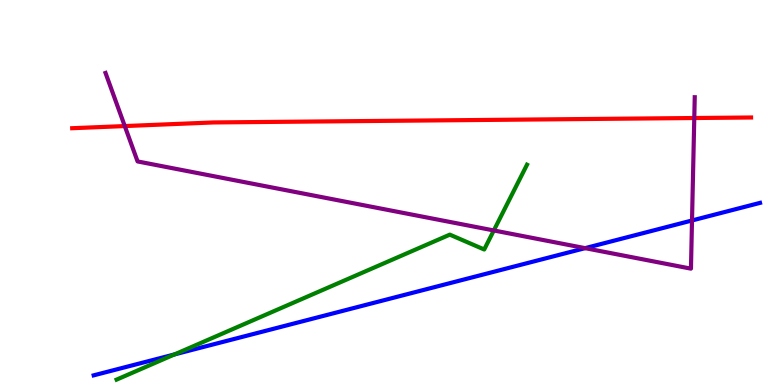[{'lines': ['blue', 'red'], 'intersections': []}, {'lines': ['green', 'red'], 'intersections': []}, {'lines': ['purple', 'red'], 'intersections': [{'x': 1.61, 'y': 6.73}, {'x': 8.96, 'y': 6.93}]}, {'lines': ['blue', 'green'], 'intersections': [{'x': 2.25, 'y': 0.794}]}, {'lines': ['blue', 'purple'], 'intersections': [{'x': 7.55, 'y': 3.55}, {'x': 8.93, 'y': 4.27}]}, {'lines': ['green', 'purple'], 'intersections': [{'x': 6.37, 'y': 4.01}]}]